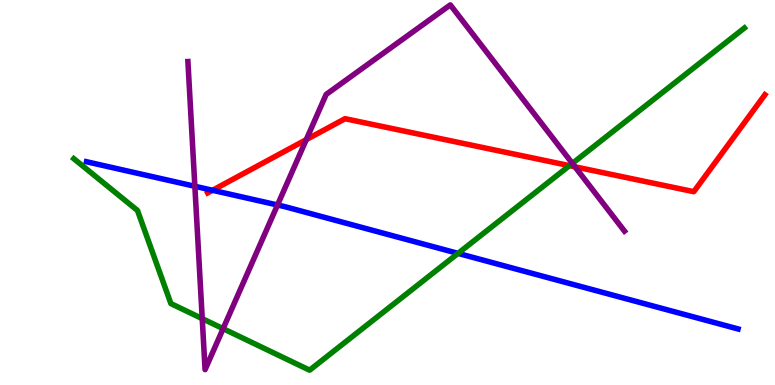[{'lines': ['blue', 'red'], 'intersections': [{'x': 2.74, 'y': 5.06}]}, {'lines': ['green', 'red'], 'intersections': [{'x': 7.35, 'y': 5.7}]}, {'lines': ['purple', 'red'], 'intersections': [{'x': 3.95, 'y': 6.37}, {'x': 7.42, 'y': 5.67}]}, {'lines': ['blue', 'green'], 'intersections': [{'x': 5.91, 'y': 3.42}]}, {'lines': ['blue', 'purple'], 'intersections': [{'x': 2.51, 'y': 5.16}, {'x': 3.58, 'y': 4.68}]}, {'lines': ['green', 'purple'], 'intersections': [{'x': 2.61, 'y': 1.72}, {'x': 2.88, 'y': 1.46}, {'x': 7.39, 'y': 5.76}]}]